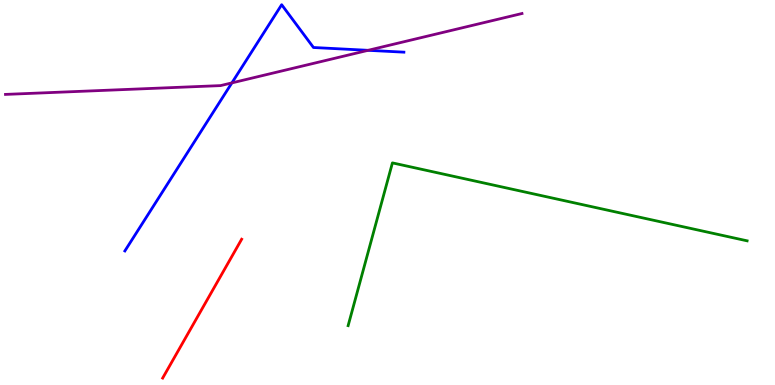[{'lines': ['blue', 'red'], 'intersections': []}, {'lines': ['green', 'red'], 'intersections': []}, {'lines': ['purple', 'red'], 'intersections': []}, {'lines': ['blue', 'green'], 'intersections': []}, {'lines': ['blue', 'purple'], 'intersections': [{'x': 2.99, 'y': 7.85}, {'x': 4.75, 'y': 8.69}]}, {'lines': ['green', 'purple'], 'intersections': []}]